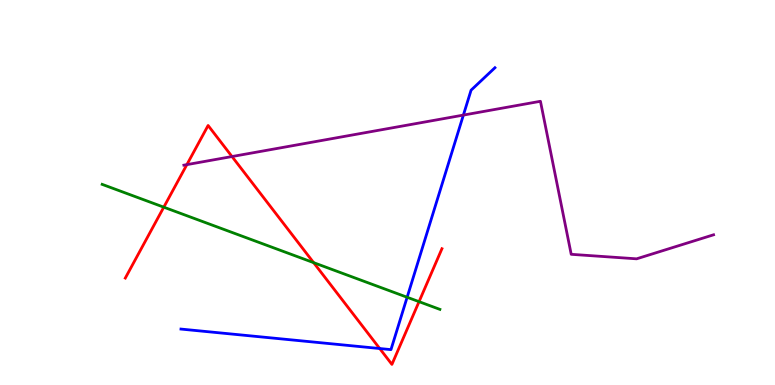[{'lines': ['blue', 'red'], 'intersections': [{'x': 4.9, 'y': 0.947}]}, {'lines': ['green', 'red'], 'intersections': [{'x': 2.11, 'y': 4.62}, {'x': 4.05, 'y': 3.18}, {'x': 5.41, 'y': 2.16}]}, {'lines': ['purple', 'red'], 'intersections': [{'x': 2.41, 'y': 5.72}, {'x': 2.99, 'y': 5.93}]}, {'lines': ['blue', 'green'], 'intersections': [{'x': 5.25, 'y': 2.28}]}, {'lines': ['blue', 'purple'], 'intersections': [{'x': 5.98, 'y': 7.01}]}, {'lines': ['green', 'purple'], 'intersections': []}]